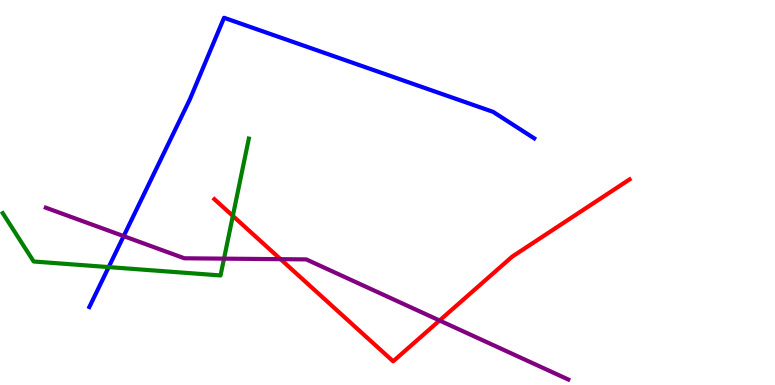[{'lines': ['blue', 'red'], 'intersections': []}, {'lines': ['green', 'red'], 'intersections': [{'x': 3.0, 'y': 4.39}]}, {'lines': ['purple', 'red'], 'intersections': [{'x': 3.62, 'y': 3.27}, {'x': 5.67, 'y': 1.68}]}, {'lines': ['blue', 'green'], 'intersections': [{'x': 1.4, 'y': 3.06}]}, {'lines': ['blue', 'purple'], 'intersections': [{'x': 1.6, 'y': 3.87}]}, {'lines': ['green', 'purple'], 'intersections': [{'x': 2.89, 'y': 3.28}]}]